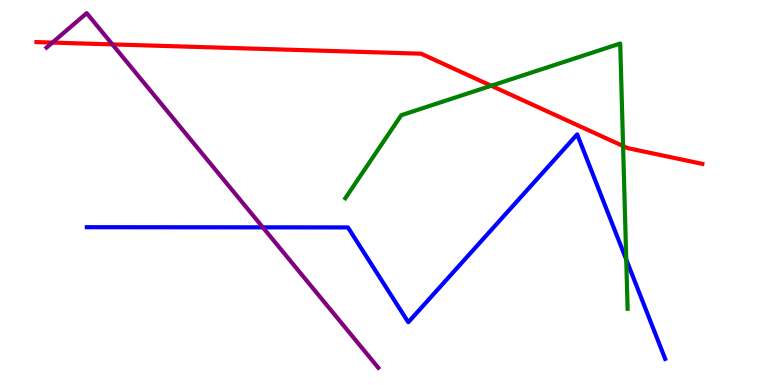[{'lines': ['blue', 'red'], 'intersections': []}, {'lines': ['green', 'red'], 'intersections': [{'x': 6.34, 'y': 7.77}, {'x': 8.04, 'y': 6.21}]}, {'lines': ['purple', 'red'], 'intersections': [{'x': 0.676, 'y': 8.89}, {'x': 1.45, 'y': 8.85}]}, {'lines': ['blue', 'green'], 'intersections': [{'x': 8.08, 'y': 3.26}]}, {'lines': ['blue', 'purple'], 'intersections': [{'x': 3.39, 'y': 4.1}]}, {'lines': ['green', 'purple'], 'intersections': []}]